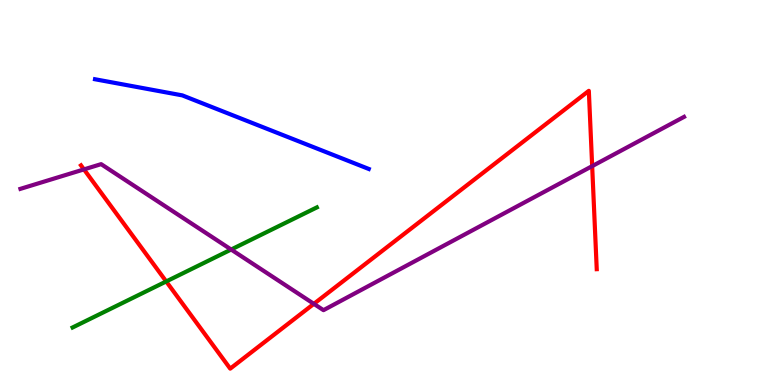[{'lines': ['blue', 'red'], 'intersections': []}, {'lines': ['green', 'red'], 'intersections': [{'x': 2.14, 'y': 2.69}]}, {'lines': ['purple', 'red'], 'intersections': [{'x': 1.08, 'y': 5.6}, {'x': 4.05, 'y': 2.11}, {'x': 7.64, 'y': 5.69}]}, {'lines': ['blue', 'green'], 'intersections': []}, {'lines': ['blue', 'purple'], 'intersections': []}, {'lines': ['green', 'purple'], 'intersections': [{'x': 2.98, 'y': 3.52}]}]